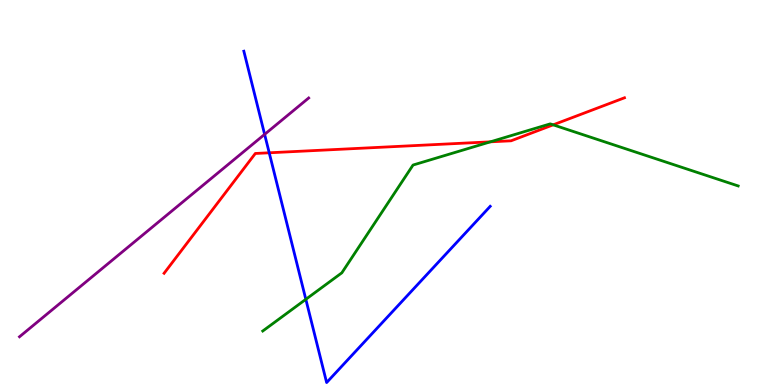[{'lines': ['blue', 'red'], 'intersections': [{'x': 3.47, 'y': 6.03}]}, {'lines': ['green', 'red'], 'intersections': [{'x': 6.33, 'y': 6.32}, {'x': 7.14, 'y': 6.76}]}, {'lines': ['purple', 'red'], 'intersections': []}, {'lines': ['blue', 'green'], 'intersections': [{'x': 3.95, 'y': 2.23}]}, {'lines': ['blue', 'purple'], 'intersections': [{'x': 3.41, 'y': 6.51}]}, {'lines': ['green', 'purple'], 'intersections': []}]